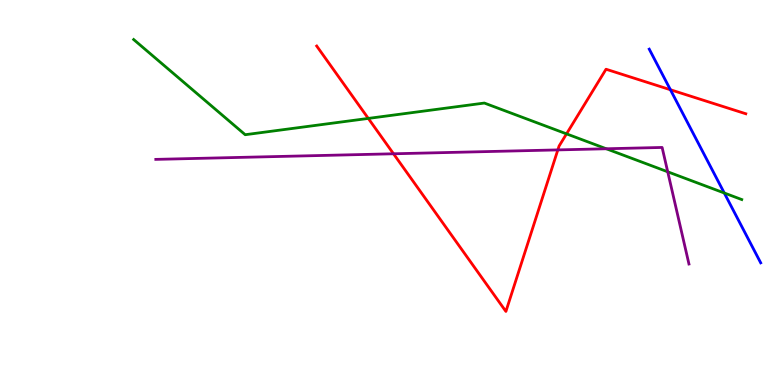[{'lines': ['blue', 'red'], 'intersections': [{'x': 8.65, 'y': 7.67}]}, {'lines': ['green', 'red'], 'intersections': [{'x': 4.75, 'y': 6.92}, {'x': 7.31, 'y': 6.52}]}, {'lines': ['purple', 'red'], 'intersections': [{'x': 5.08, 'y': 6.01}, {'x': 7.2, 'y': 6.11}]}, {'lines': ['blue', 'green'], 'intersections': [{'x': 9.35, 'y': 4.99}]}, {'lines': ['blue', 'purple'], 'intersections': []}, {'lines': ['green', 'purple'], 'intersections': [{'x': 7.82, 'y': 6.14}, {'x': 8.62, 'y': 5.54}]}]